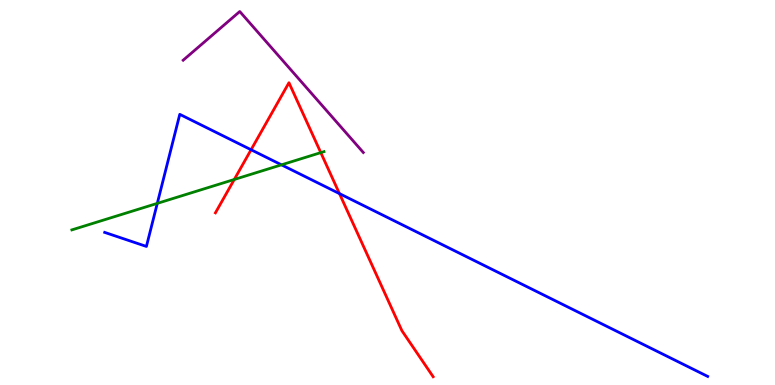[{'lines': ['blue', 'red'], 'intersections': [{'x': 3.24, 'y': 6.11}, {'x': 4.38, 'y': 4.97}]}, {'lines': ['green', 'red'], 'intersections': [{'x': 3.02, 'y': 5.34}, {'x': 4.14, 'y': 6.04}]}, {'lines': ['purple', 'red'], 'intersections': []}, {'lines': ['blue', 'green'], 'intersections': [{'x': 2.03, 'y': 4.72}, {'x': 3.63, 'y': 5.72}]}, {'lines': ['blue', 'purple'], 'intersections': []}, {'lines': ['green', 'purple'], 'intersections': []}]